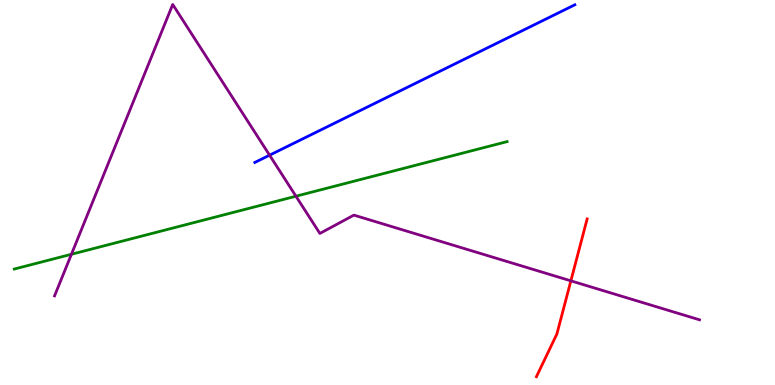[{'lines': ['blue', 'red'], 'intersections': []}, {'lines': ['green', 'red'], 'intersections': []}, {'lines': ['purple', 'red'], 'intersections': [{'x': 7.37, 'y': 2.71}]}, {'lines': ['blue', 'green'], 'intersections': []}, {'lines': ['blue', 'purple'], 'intersections': [{'x': 3.48, 'y': 5.97}]}, {'lines': ['green', 'purple'], 'intersections': [{'x': 0.922, 'y': 3.4}, {'x': 3.82, 'y': 4.9}]}]